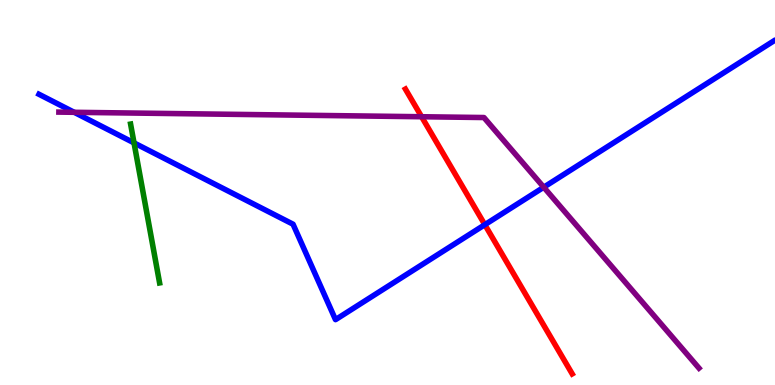[{'lines': ['blue', 'red'], 'intersections': [{'x': 6.26, 'y': 4.16}]}, {'lines': ['green', 'red'], 'intersections': []}, {'lines': ['purple', 'red'], 'intersections': [{'x': 5.44, 'y': 6.97}]}, {'lines': ['blue', 'green'], 'intersections': [{'x': 1.73, 'y': 6.29}]}, {'lines': ['blue', 'purple'], 'intersections': [{'x': 0.958, 'y': 7.08}, {'x': 7.02, 'y': 5.14}]}, {'lines': ['green', 'purple'], 'intersections': []}]